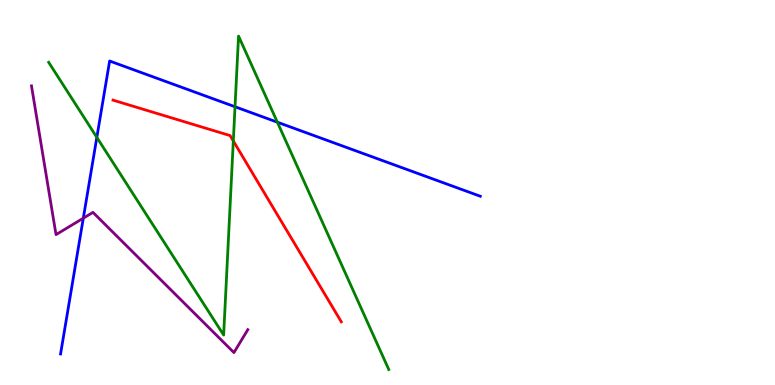[{'lines': ['blue', 'red'], 'intersections': []}, {'lines': ['green', 'red'], 'intersections': [{'x': 3.01, 'y': 6.34}]}, {'lines': ['purple', 'red'], 'intersections': []}, {'lines': ['blue', 'green'], 'intersections': [{'x': 1.25, 'y': 6.43}, {'x': 3.03, 'y': 7.23}, {'x': 3.58, 'y': 6.83}]}, {'lines': ['blue', 'purple'], 'intersections': [{'x': 1.07, 'y': 4.33}]}, {'lines': ['green', 'purple'], 'intersections': []}]